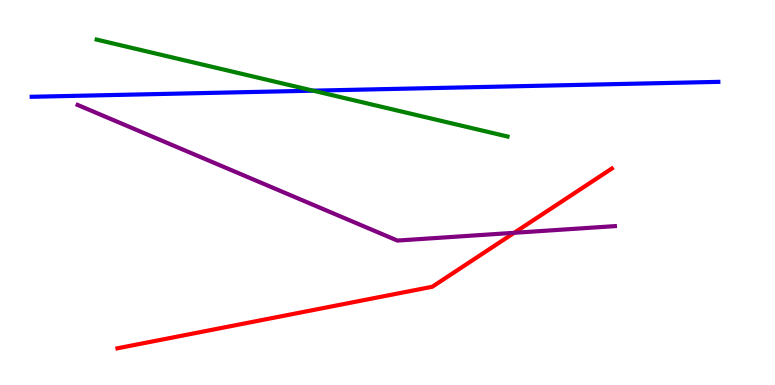[{'lines': ['blue', 'red'], 'intersections': []}, {'lines': ['green', 'red'], 'intersections': []}, {'lines': ['purple', 'red'], 'intersections': [{'x': 6.63, 'y': 3.95}]}, {'lines': ['blue', 'green'], 'intersections': [{'x': 4.04, 'y': 7.64}]}, {'lines': ['blue', 'purple'], 'intersections': []}, {'lines': ['green', 'purple'], 'intersections': []}]